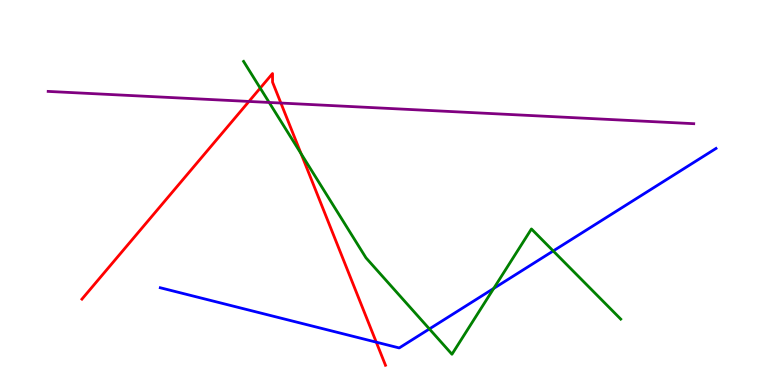[{'lines': ['blue', 'red'], 'intersections': [{'x': 4.86, 'y': 1.11}]}, {'lines': ['green', 'red'], 'intersections': [{'x': 3.36, 'y': 7.71}, {'x': 3.88, 'y': 6.01}]}, {'lines': ['purple', 'red'], 'intersections': [{'x': 3.21, 'y': 7.36}, {'x': 3.62, 'y': 7.32}]}, {'lines': ['blue', 'green'], 'intersections': [{'x': 5.54, 'y': 1.46}, {'x': 6.37, 'y': 2.51}, {'x': 7.14, 'y': 3.48}]}, {'lines': ['blue', 'purple'], 'intersections': []}, {'lines': ['green', 'purple'], 'intersections': [{'x': 3.47, 'y': 7.34}]}]